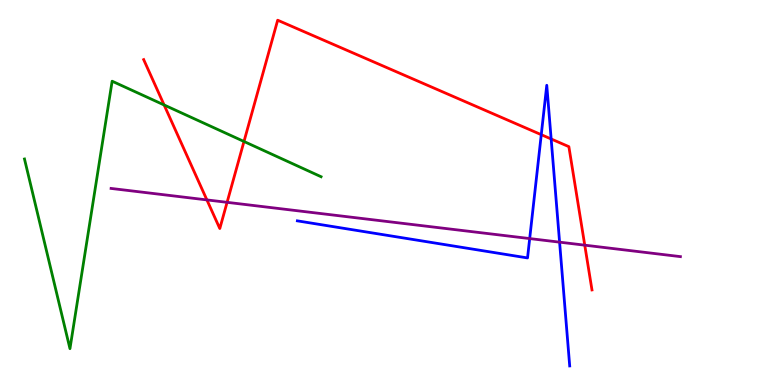[{'lines': ['blue', 'red'], 'intersections': [{'x': 6.98, 'y': 6.5}, {'x': 7.11, 'y': 6.39}]}, {'lines': ['green', 'red'], 'intersections': [{'x': 2.12, 'y': 7.27}, {'x': 3.15, 'y': 6.33}]}, {'lines': ['purple', 'red'], 'intersections': [{'x': 2.67, 'y': 4.81}, {'x': 2.93, 'y': 4.74}, {'x': 7.55, 'y': 3.63}]}, {'lines': ['blue', 'green'], 'intersections': []}, {'lines': ['blue', 'purple'], 'intersections': [{'x': 6.83, 'y': 3.8}, {'x': 7.22, 'y': 3.71}]}, {'lines': ['green', 'purple'], 'intersections': []}]